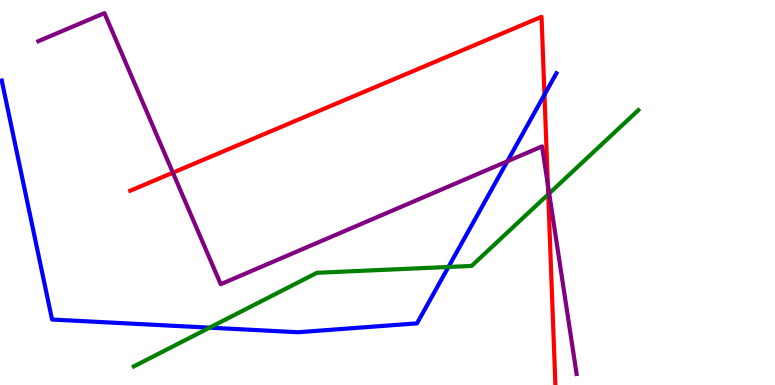[{'lines': ['blue', 'red'], 'intersections': [{'x': 7.03, 'y': 7.54}]}, {'lines': ['green', 'red'], 'intersections': [{'x': 7.07, 'y': 4.95}]}, {'lines': ['purple', 'red'], 'intersections': [{'x': 2.23, 'y': 5.51}, {'x': 7.07, 'y': 5.2}]}, {'lines': ['blue', 'green'], 'intersections': [{'x': 2.7, 'y': 1.49}, {'x': 5.79, 'y': 3.07}]}, {'lines': ['blue', 'purple'], 'intersections': [{'x': 6.55, 'y': 5.81}]}, {'lines': ['green', 'purple'], 'intersections': [{'x': 7.09, 'y': 4.98}]}]